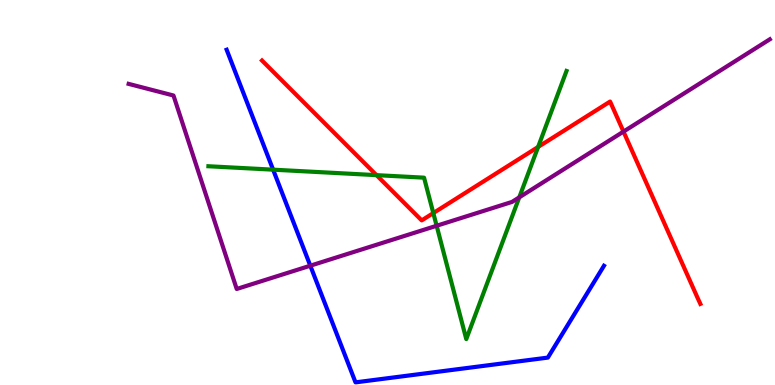[{'lines': ['blue', 'red'], 'intersections': []}, {'lines': ['green', 'red'], 'intersections': [{'x': 4.86, 'y': 5.45}, {'x': 5.59, 'y': 4.47}, {'x': 6.94, 'y': 6.18}]}, {'lines': ['purple', 'red'], 'intersections': [{'x': 8.05, 'y': 6.58}]}, {'lines': ['blue', 'green'], 'intersections': [{'x': 3.52, 'y': 5.59}]}, {'lines': ['blue', 'purple'], 'intersections': [{'x': 4.0, 'y': 3.1}]}, {'lines': ['green', 'purple'], 'intersections': [{'x': 5.63, 'y': 4.14}, {'x': 6.7, 'y': 4.87}]}]